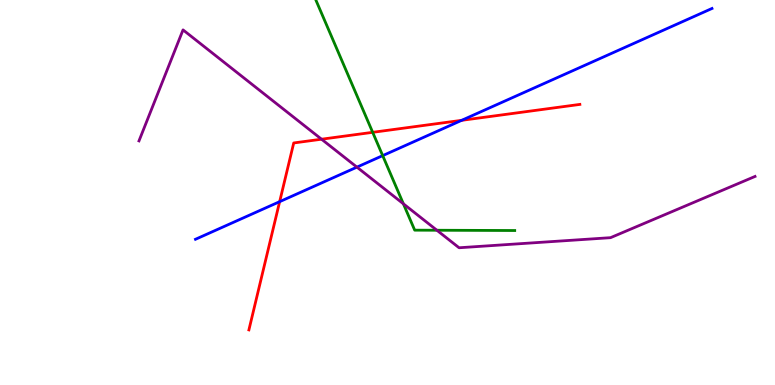[{'lines': ['blue', 'red'], 'intersections': [{'x': 3.61, 'y': 4.76}, {'x': 5.96, 'y': 6.87}]}, {'lines': ['green', 'red'], 'intersections': [{'x': 4.81, 'y': 6.56}]}, {'lines': ['purple', 'red'], 'intersections': [{'x': 4.15, 'y': 6.38}]}, {'lines': ['blue', 'green'], 'intersections': [{'x': 4.94, 'y': 5.96}]}, {'lines': ['blue', 'purple'], 'intersections': [{'x': 4.61, 'y': 5.66}]}, {'lines': ['green', 'purple'], 'intersections': [{'x': 5.2, 'y': 4.71}, {'x': 5.64, 'y': 4.02}]}]